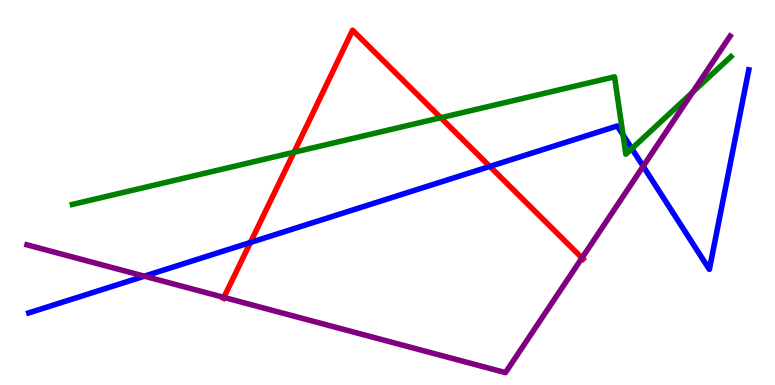[{'lines': ['blue', 'red'], 'intersections': [{'x': 3.23, 'y': 3.7}, {'x': 6.32, 'y': 5.68}]}, {'lines': ['green', 'red'], 'intersections': [{'x': 3.79, 'y': 6.04}, {'x': 5.69, 'y': 6.94}]}, {'lines': ['purple', 'red'], 'intersections': [{'x': 2.89, 'y': 2.27}, {'x': 7.51, 'y': 3.3}]}, {'lines': ['blue', 'green'], 'intersections': [{'x': 8.04, 'y': 6.5}, {'x': 8.15, 'y': 6.14}]}, {'lines': ['blue', 'purple'], 'intersections': [{'x': 1.86, 'y': 2.83}, {'x': 8.3, 'y': 5.68}]}, {'lines': ['green', 'purple'], 'intersections': [{'x': 8.94, 'y': 7.61}]}]